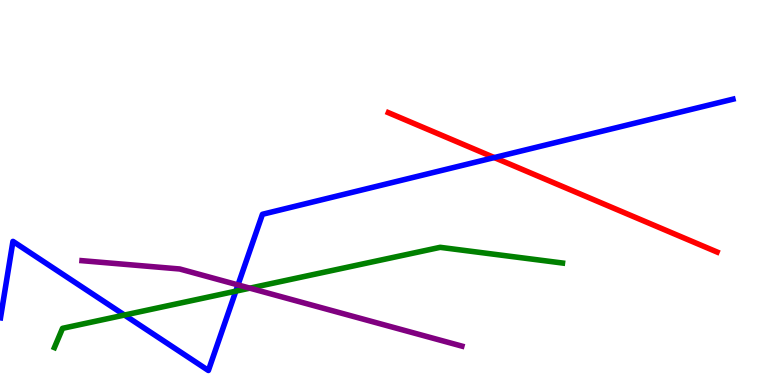[{'lines': ['blue', 'red'], 'intersections': [{'x': 6.38, 'y': 5.91}]}, {'lines': ['green', 'red'], 'intersections': []}, {'lines': ['purple', 'red'], 'intersections': []}, {'lines': ['blue', 'green'], 'intersections': [{'x': 1.61, 'y': 1.82}, {'x': 3.04, 'y': 2.44}]}, {'lines': ['blue', 'purple'], 'intersections': [{'x': 3.07, 'y': 2.6}]}, {'lines': ['green', 'purple'], 'intersections': [{'x': 3.22, 'y': 2.52}]}]